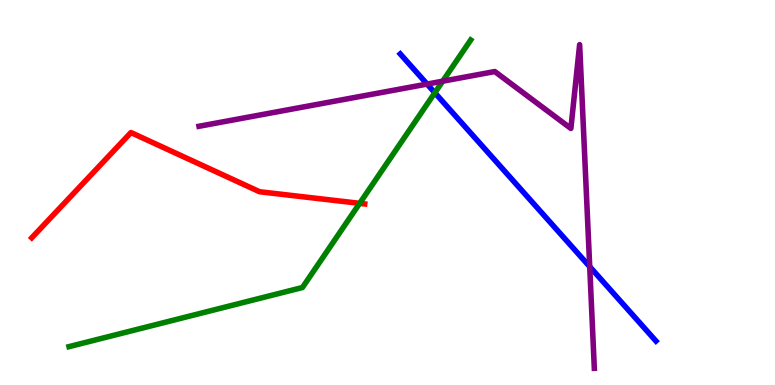[{'lines': ['blue', 'red'], 'intersections': []}, {'lines': ['green', 'red'], 'intersections': [{'x': 4.64, 'y': 4.72}]}, {'lines': ['purple', 'red'], 'intersections': []}, {'lines': ['blue', 'green'], 'intersections': [{'x': 5.61, 'y': 7.59}]}, {'lines': ['blue', 'purple'], 'intersections': [{'x': 5.51, 'y': 7.82}, {'x': 7.61, 'y': 3.07}]}, {'lines': ['green', 'purple'], 'intersections': [{'x': 5.71, 'y': 7.89}]}]